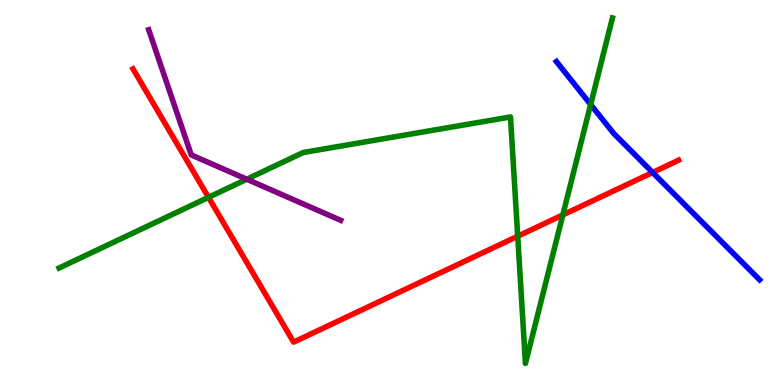[{'lines': ['blue', 'red'], 'intersections': [{'x': 8.42, 'y': 5.52}]}, {'lines': ['green', 'red'], 'intersections': [{'x': 2.69, 'y': 4.87}, {'x': 6.68, 'y': 3.86}, {'x': 7.26, 'y': 4.42}]}, {'lines': ['purple', 'red'], 'intersections': []}, {'lines': ['blue', 'green'], 'intersections': [{'x': 7.62, 'y': 7.29}]}, {'lines': ['blue', 'purple'], 'intersections': []}, {'lines': ['green', 'purple'], 'intersections': [{'x': 3.18, 'y': 5.34}]}]